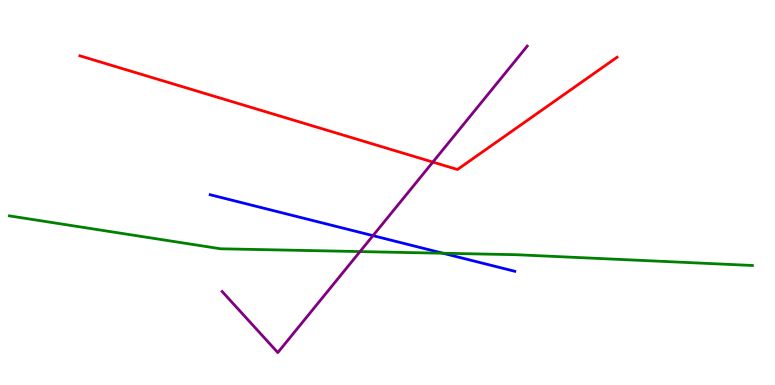[{'lines': ['blue', 'red'], 'intersections': []}, {'lines': ['green', 'red'], 'intersections': []}, {'lines': ['purple', 'red'], 'intersections': [{'x': 5.59, 'y': 5.79}]}, {'lines': ['blue', 'green'], 'intersections': [{'x': 5.72, 'y': 3.42}]}, {'lines': ['blue', 'purple'], 'intersections': [{'x': 4.81, 'y': 3.88}]}, {'lines': ['green', 'purple'], 'intersections': [{'x': 4.65, 'y': 3.47}]}]